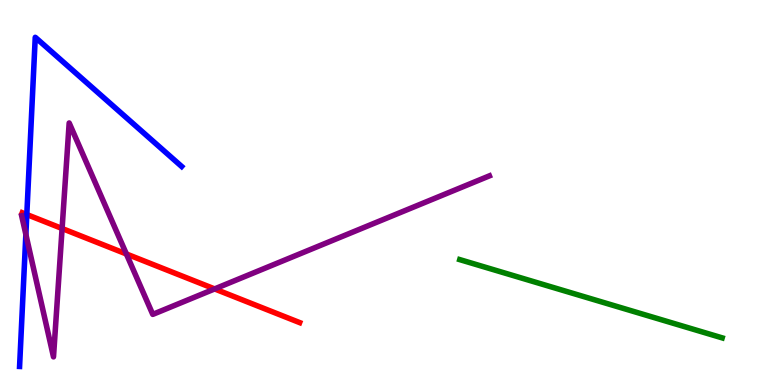[{'lines': ['blue', 'red'], 'intersections': [{'x': 0.346, 'y': 4.43}]}, {'lines': ['green', 'red'], 'intersections': []}, {'lines': ['purple', 'red'], 'intersections': [{'x': 0.801, 'y': 4.06}, {'x': 1.63, 'y': 3.4}, {'x': 2.77, 'y': 2.5}]}, {'lines': ['blue', 'green'], 'intersections': []}, {'lines': ['blue', 'purple'], 'intersections': [{'x': 0.334, 'y': 3.91}]}, {'lines': ['green', 'purple'], 'intersections': []}]